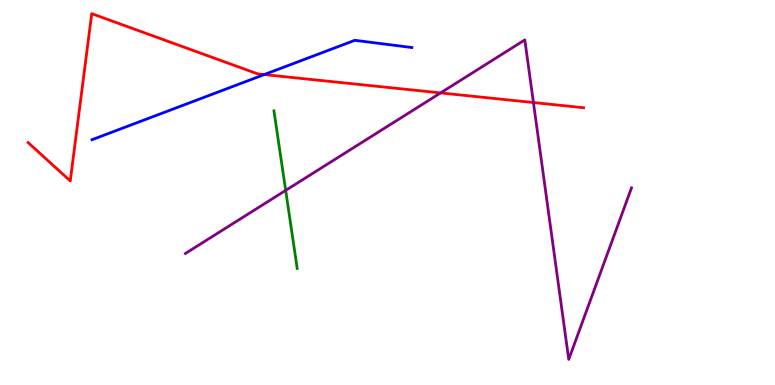[{'lines': ['blue', 'red'], 'intersections': [{'x': 3.41, 'y': 8.06}]}, {'lines': ['green', 'red'], 'intersections': []}, {'lines': ['purple', 'red'], 'intersections': [{'x': 5.69, 'y': 7.59}, {'x': 6.88, 'y': 7.34}]}, {'lines': ['blue', 'green'], 'intersections': []}, {'lines': ['blue', 'purple'], 'intersections': []}, {'lines': ['green', 'purple'], 'intersections': [{'x': 3.69, 'y': 5.05}]}]